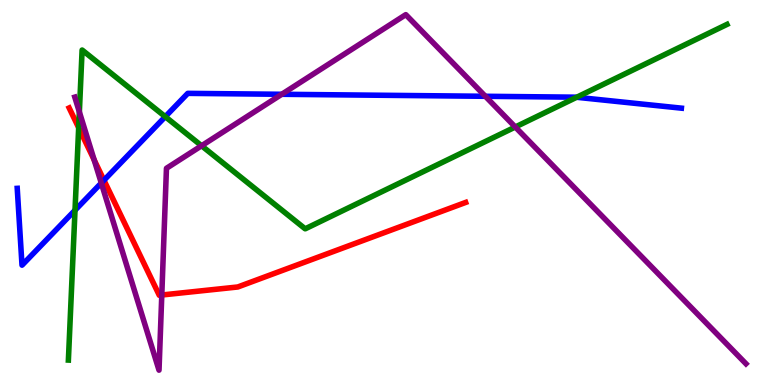[{'lines': ['blue', 'red'], 'intersections': [{'x': 1.34, 'y': 5.32}]}, {'lines': ['green', 'red'], 'intersections': [{'x': 1.02, 'y': 6.68}]}, {'lines': ['purple', 'red'], 'intersections': [{'x': 1.22, 'y': 5.85}, {'x': 2.09, 'y': 2.34}]}, {'lines': ['blue', 'green'], 'intersections': [{'x': 0.968, 'y': 4.54}, {'x': 2.13, 'y': 6.97}, {'x': 7.44, 'y': 7.47}]}, {'lines': ['blue', 'purple'], 'intersections': [{'x': 1.31, 'y': 5.25}, {'x': 3.64, 'y': 7.55}, {'x': 6.26, 'y': 7.5}]}, {'lines': ['green', 'purple'], 'intersections': [{'x': 1.02, 'y': 7.09}, {'x': 2.6, 'y': 6.21}, {'x': 6.65, 'y': 6.7}]}]